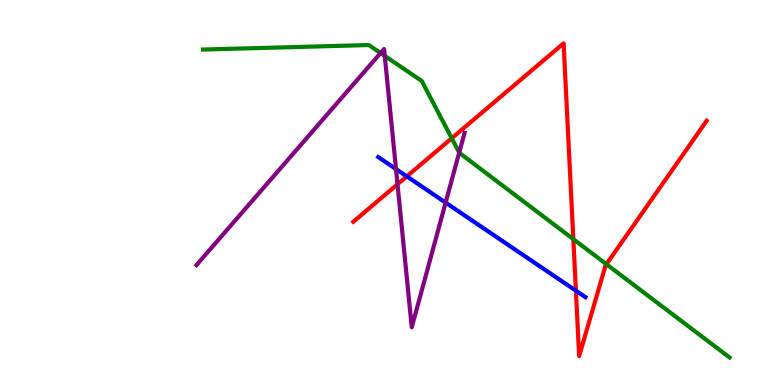[{'lines': ['blue', 'red'], 'intersections': [{'x': 5.25, 'y': 5.42}, {'x': 7.43, 'y': 2.45}]}, {'lines': ['green', 'red'], 'intersections': [{'x': 5.83, 'y': 6.41}, {'x': 7.4, 'y': 3.79}, {'x': 7.82, 'y': 3.14}]}, {'lines': ['purple', 'red'], 'intersections': [{'x': 5.13, 'y': 5.21}]}, {'lines': ['blue', 'green'], 'intersections': []}, {'lines': ['blue', 'purple'], 'intersections': [{'x': 5.11, 'y': 5.61}, {'x': 5.75, 'y': 4.74}]}, {'lines': ['green', 'purple'], 'intersections': [{'x': 4.91, 'y': 8.62}, {'x': 4.96, 'y': 8.55}, {'x': 5.93, 'y': 6.04}]}]